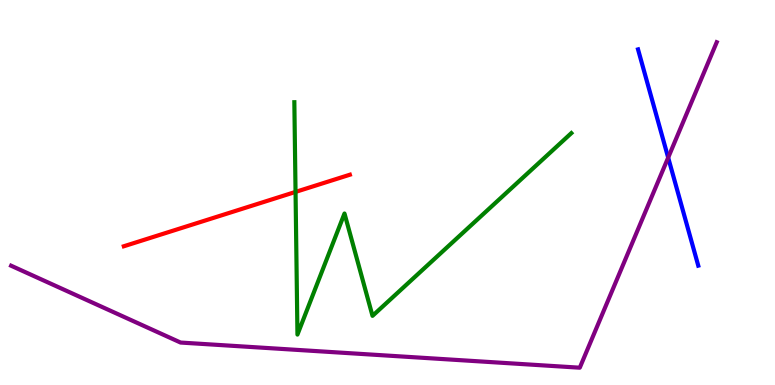[{'lines': ['blue', 'red'], 'intersections': []}, {'lines': ['green', 'red'], 'intersections': [{'x': 3.81, 'y': 5.02}]}, {'lines': ['purple', 'red'], 'intersections': []}, {'lines': ['blue', 'green'], 'intersections': []}, {'lines': ['blue', 'purple'], 'intersections': [{'x': 8.62, 'y': 5.91}]}, {'lines': ['green', 'purple'], 'intersections': []}]